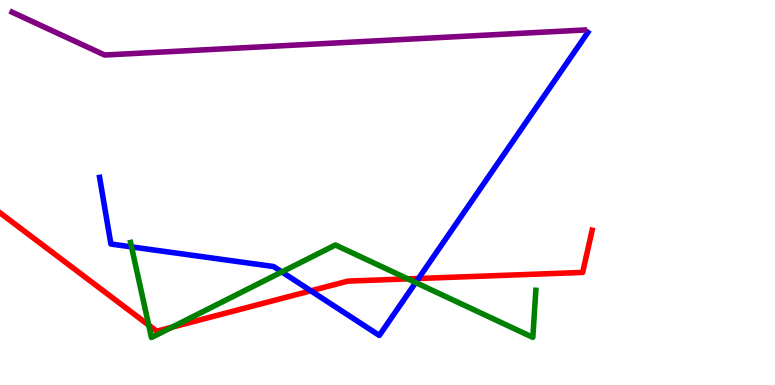[{'lines': ['blue', 'red'], 'intersections': [{'x': 4.01, 'y': 2.45}, {'x': 5.4, 'y': 2.77}]}, {'lines': ['green', 'red'], 'intersections': [{'x': 1.92, 'y': 1.55}, {'x': 2.22, 'y': 1.5}, {'x': 5.26, 'y': 2.76}]}, {'lines': ['purple', 'red'], 'intersections': []}, {'lines': ['blue', 'green'], 'intersections': [{'x': 1.7, 'y': 3.59}, {'x': 3.64, 'y': 2.94}, {'x': 5.36, 'y': 2.66}]}, {'lines': ['blue', 'purple'], 'intersections': []}, {'lines': ['green', 'purple'], 'intersections': []}]